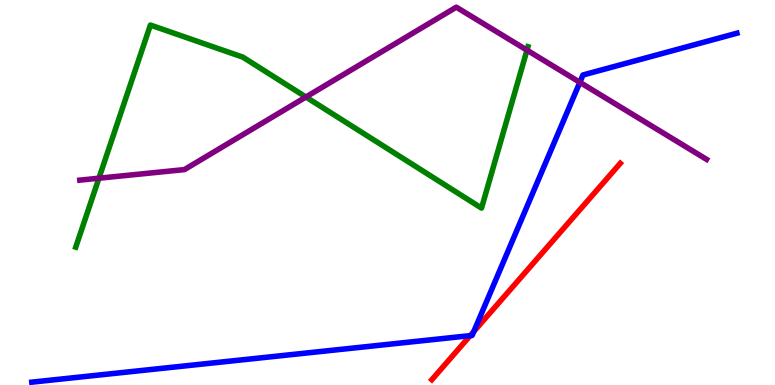[{'lines': ['blue', 'red'], 'intersections': [{'x': 6.07, 'y': 1.28}, {'x': 6.11, 'y': 1.39}]}, {'lines': ['green', 'red'], 'intersections': []}, {'lines': ['purple', 'red'], 'intersections': []}, {'lines': ['blue', 'green'], 'intersections': []}, {'lines': ['blue', 'purple'], 'intersections': [{'x': 7.48, 'y': 7.86}]}, {'lines': ['green', 'purple'], 'intersections': [{'x': 1.28, 'y': 5.37}, {'x': 3.95, 'y': 7.48}, {'x': 6.8, 'y': 8.7}]}]